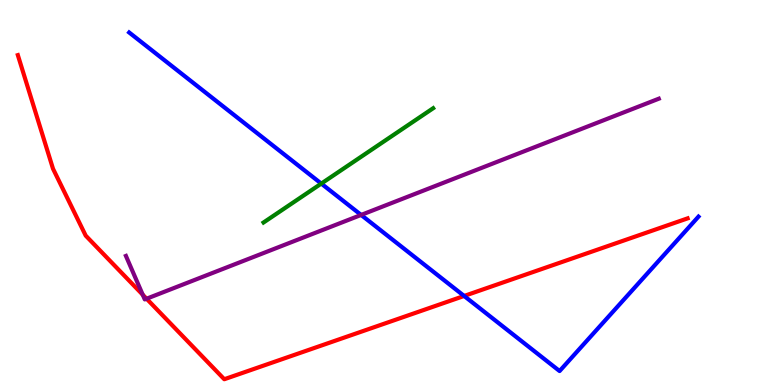[{'lines': ['blue', 'red'], 'intersections': [{'x': 5.99, 'y': 2.31}]}, {'lines': ['green', 'red'], 'intersections': []}, {'lines': ['purple', 'red'], 'intersections': [{'x': 1.84, 'y': 2.34}, {'x': 1.89, 'y': 2.24}]}, {'lines': ['blue', 'green'], 'intersections': [{'x': 4.15, 'y': 5.23}]}, {'lines': ['blue', 'purple'], 'intersections': [{'x': 4.66, 'y': 4.42}]}, {'lines': ['green', 'purple'], 'intersections': []}]